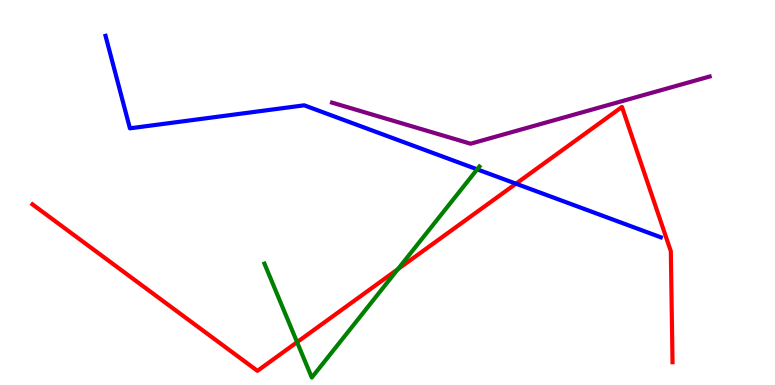[{'lines': ['blue', 'red'], 'intersections': [{'x': 6.66, 'y': 5.23}]}, {'lines': ['green', 'red'], 'intersections': [{'x': 3.83, 'y': 1.11}, {'x': 5.13, 'y': 3.01}]}, {'lines': ['purple', 'red'], 'intersections': []}, {'lines': ['blue', 'green'], 'intersections': [{'x': 6.16, 'y': 5.6}]}, {'lines': ['blue', 'purple'], 'intersections': []}, {'lines': ['green', 'purple'], 'intersections': []}]